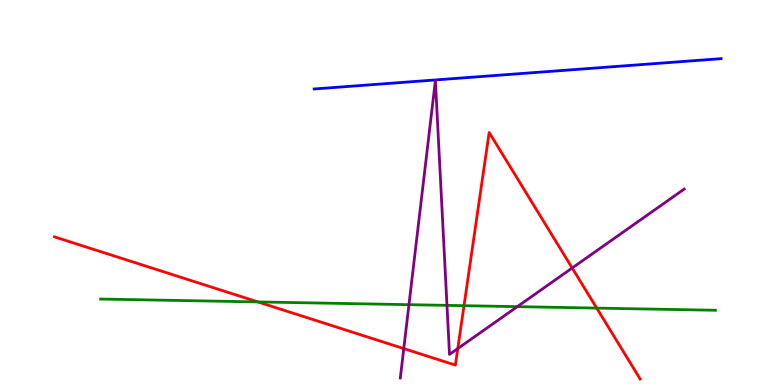[{'lines': ['blue', 'red'], 'intersections': []}, {'lines': ['green', 'red'], 'intersections': [{'x': 3.33, 'y': 2.16}, {'x': 5.99, 'y': 2.06}, {'x': 7.7, 'y': 2.0}]}, {'lines': ['purple', 'red'], 'intersections': [{'x': 5.21, 'y': 0.946}, {'x': 5.91, 'y': 0.946}, {'x': 7.38, 'y': 3.04}]}, {'lines': ['blue', 'green'], 'intersections': []}, {'lines': ['blue', 'purple'], 'intersections': []}, {'lines': ['green', 'purple'], 'intersections': [{'x': 5.28, 'y': 2.09}, {'x': 5.77, 'y': 2.07}, {'x': 6.67, 'y': 2.04}]}]